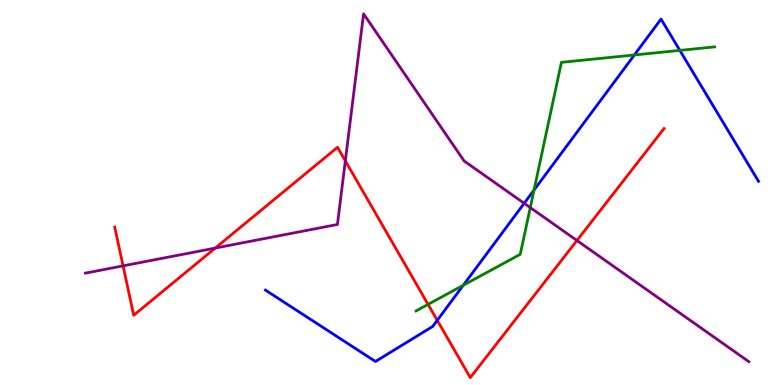[{'lines': ['blue', 'red'], 'intersections': [{'x': 5.64, 'y': 1.68}]}, {'lines': ['green', 'red'], 'intersections': [{'x': 5.52, 'y': 2.09}]}, {'lines': ['purple', 'red'], 'intersections': [{'x': 1.59, 'y': 3.09}, {'x': 2.78, 'y': 3.56}, {'x': 4.46, 'y': 5.82}, {'x': 7.44, 'y': 3.75}]}, {'lines': ['blue', 'green'], 'intersections': [{'x': 5.98, 'y': 2.59}, {'x': 6.89, 'y': 5.06}, {'x': 8.19, 'y': 8.57}, {'x': 8.77, 'y': 8.69}]}, {'lines': ['blue', 'purple'], 'intersections': [{'x': 6.76, 'y': 4.72}]}, {'lines': ['green', 'purple'], 'intersections': [{'x': 6.84, 'y': 4.61}]}]